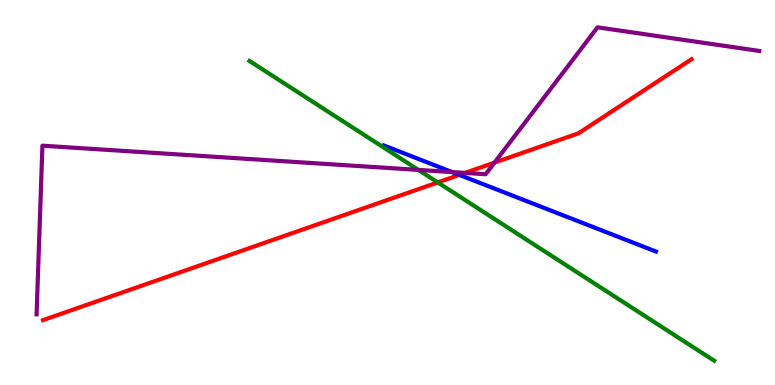[{'lines': ['blue', 'red'], 'intersections': [{'x': 5.93, 'y': 5.46}]}, {'lines': ['green', 'red'], 'intersections': [{'x': 5.65, 'y': 5.26}]}, {'lines': ['purple', 'red'], 'intersections': [{'x': 6.0, 'y': 5.51}, {'x': 6.38, 'y': 5.78}]}, {'lines': ['blue', 'green'], 'intersections': []}, {'lines': ['blue', 'purple'], 'intersections': [{'x': 5.83, 'y': 5.53}]}, {'lines': ['green', 'purple'], 'intersections': [{'x': 5.4, 'y': 5.59}]}]